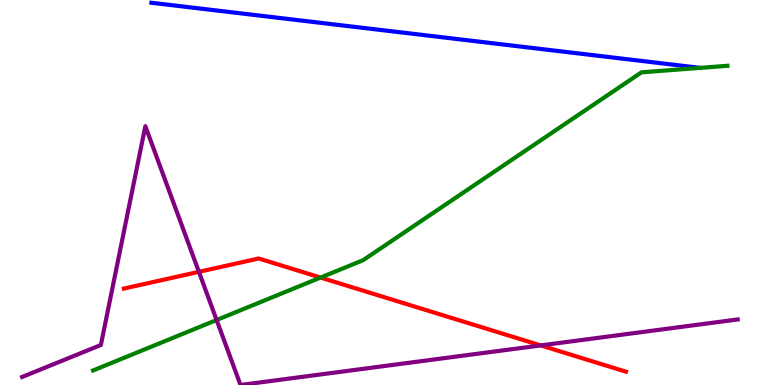[{'lines': ['blue', 'red'], 'intersections': []}, {'lines': ['green', 'red'], 'intersections': [{'x': 4.14, 'y': 2.79}]}, {'lines': ['purple', 'red'], 'intersections': [{'x': 2.57, 'y': 2.94}, {'x': 6.98, 'y': 1.03}]}, {'lines': ['blue', 'green'], 'intersections': []}, {'lines': ['blue', 'purple'], 'intersections': []}, {'lines': ['green', 'purple'], 'intersections': [{'x': 2.8, 'y': 1.69}]}]